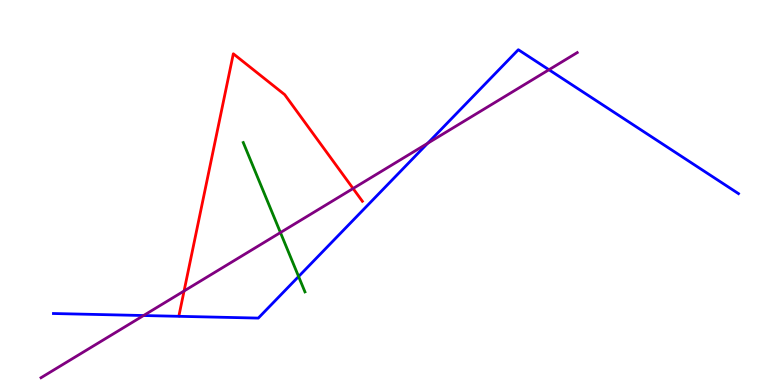[{'lines': ['blue', 'red'], 'intersections': []}, {'lines': ['green', 'red'], 'intersections': []}, {'lines': ['purple', 'red'], 'intersections': [{'x': 2.38, 'y': 2.44}, {'x': 4.56, 'y': 5.1}]}, {'lines': ['blue', 'green'], 'intersections': [{'x': 3.85, 'y': 2.82}]}, {'lines': ['blue', 'purple'], 'intersections': [{'x': 1.85, 'y': 1.8}, {'x': 5.52, 'y': 6.28}, {'x': 7.08, 'y': 8.19}]}, {'lines': ['green', 'purple'], 'intersections': [{'x': 3.62, 'y': 3.96}]}]